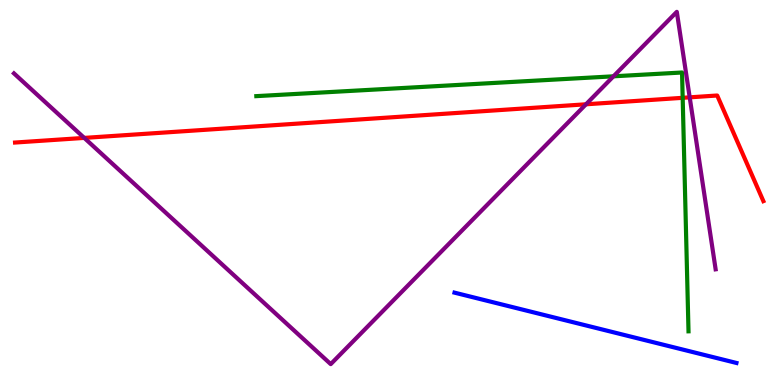[{'lines': ['blue', 'red'], 'intersections': []}, {'lines': ['green', 'red'], 'intersections': [{'x': 8.81, 'y': 7.46}]}, {'lines': ['purple', 'red'], 'intersections': [{'x': 1.09, 'y': 6.42}, {'x': 7.56, 'y': 7.29}, {'x': 8.9, 'y': 7.47}]}, {'lines': ['blue', 'green'], 'intersections': []}, {'lines': ['blue', 'purple'], 'intersections': []}, {'lines': ['green', 'purple'], 'intersections': [{'x': 7.92, 'y': 8.02}]}]